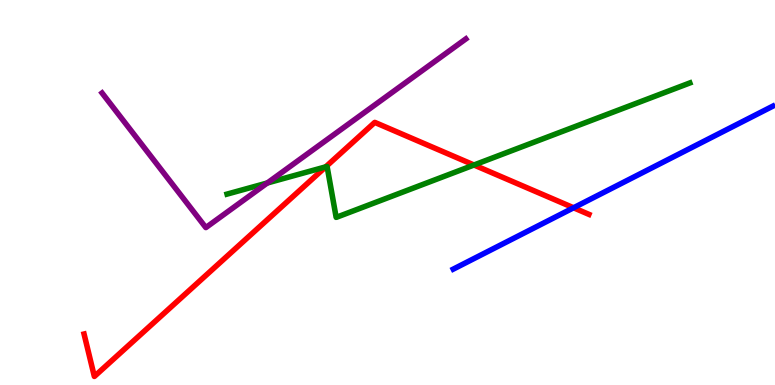[{'lines': ['blue', 'red'], 'intersections': [{'x': 7.4, 'y': 4.6}]}, {'lines': ['green', 'red'], 'intersections': [{'x': 4.2, 'y': 5.67}, {'x': 6.12, 'y': 5.71}]}, {'lines': ['purple', 'red'], 'intersections': []}, {'lines': ['blue', 'green'], 'intersections': []}, {'lines': ['blue', 'purple'], 'intersections': []}, {'lines': ['green', 'purple'], 'intersections': [{'x': 3.45, 'y': 5.25}]}]